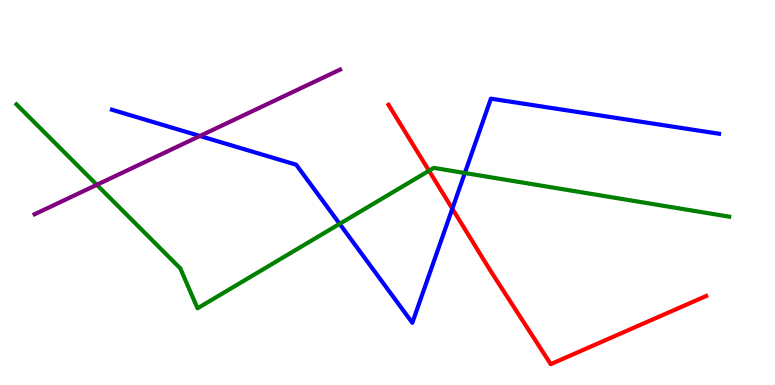[{'lines': ['blue', 'red'], 'intersections': [{'x': 5.84, 'y': 4.58}]}, {'lines': ['green', 'red'], 'intersections': [{'x': 5.54, 'y': 5.57}]}, {'lines': ['purple', 'red'], 'intersections': []}, {'lines': ['blue', 'green'], 'intersections': [{'x': 4.38, 'y': 4.19}, {'x': 6.0, 'y': 5.51}]}, {'lines': ['blue', 'purple'], 'intersections': [{'x': 2.58, 'y': 6.47}]}, {'lines': ['green', 'purple'], 'intersections': [{'x': 1.25, 'y': 5.2}]}]